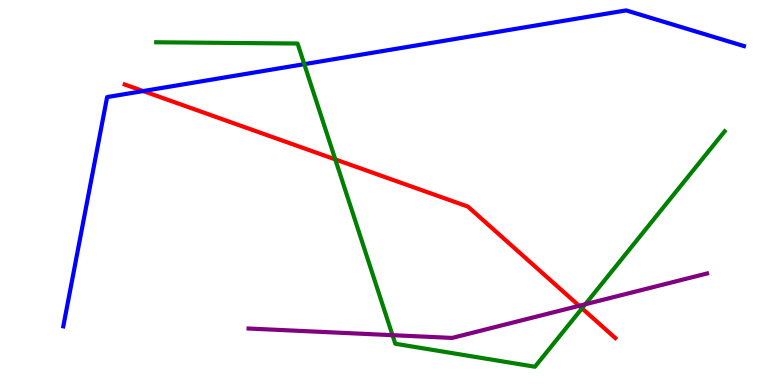[{'lines': ['blue', 'red'], 'intersections': [{'x': 1.85, 'y': 7.63}]}, {'lines': ['green', 'red'], 'intersections': [{'x': 4.33, 'y': 5.86}, {'x': 7.51, 'y': 1.99}]}, {'lines': ['purple', 'red'], 'intersections': [{'x': 7.47, 'y': 2.06}]}, {'lines': ['blue', 'green'], 'intersections': [{'x': 3.93, 'y': 8.33}]}, {'lines': ['blue', 'purple'], 'intersections': []}, {'lines': ['green', 'purple'], 'intersections': [{'x': 5.06, 'y': 1.29}, {'x': 7.55, 'y': 2.1}]}]